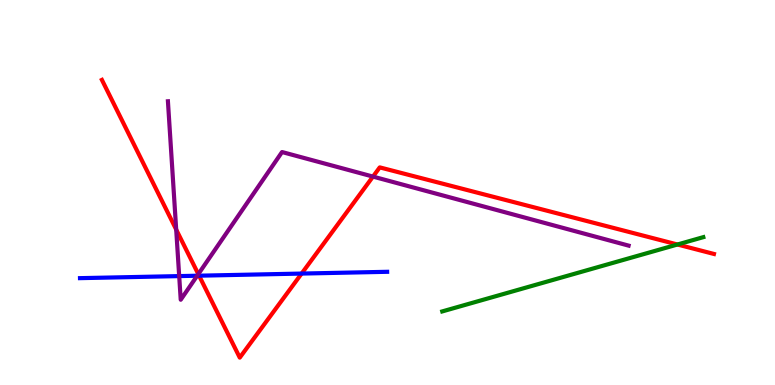[{'lines': ['blue', 'red'], 'intersections': [{'x': 2.57, 'y': 2.84}, {'x': 3.89, 'y': 2.89}]}, {'lines': ['green', 'red'], 'intersections': [{'x': 8.74, 'y': 3.65}]}, {'lines': ['purple', 'red'], 'intersections': [{'x': 2.27, 'y': 4.04}, {'x': 2.56, 'y': 2.88}, {'x': 4.81, 'y': 5.41}]}, {'lines': ['blue', 'green'], 'intersections': []}, {'lines': ['blue', 'purple'], 'intersections': [{'x': 2.31, 'y': 2.83}, {'x': 2.54, 'y': 2.84}]}, {'lines': ['green', 'purple'], 'intersections': []}]